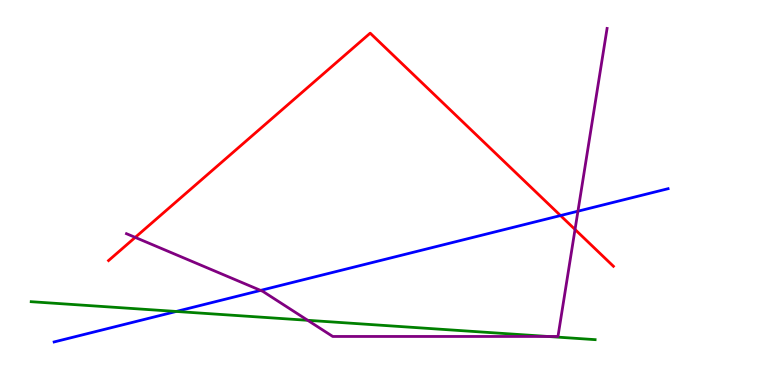[{'lines': ['blue', 'red'], 'intersections': [{'x': 7.23, 'y': 4.4}]}, {'lines': ['green', 'red'], 'intersections': []}, {'lines': ['purple', 'red'], 'intersections': [{'x': 1.74, 'y': 3.83}, {'x': 7.42, 'y': 4.04}]}, {'lines': ['blue', 'green'], 'intersections': [{'x': 2.27, 'y': 1.91}]}, {'lines': ['blue', 'purple'], 'intersections': [{'x': 3.36, 'y': 2.46}, {'x': 7.46, 'y': 4.51}]}, {'lines': ['green', 'purple'], 'intersections': [{'x': 3.97, 'y': 1.68}, {'x': 7.07, 'y': 1.26}]}]